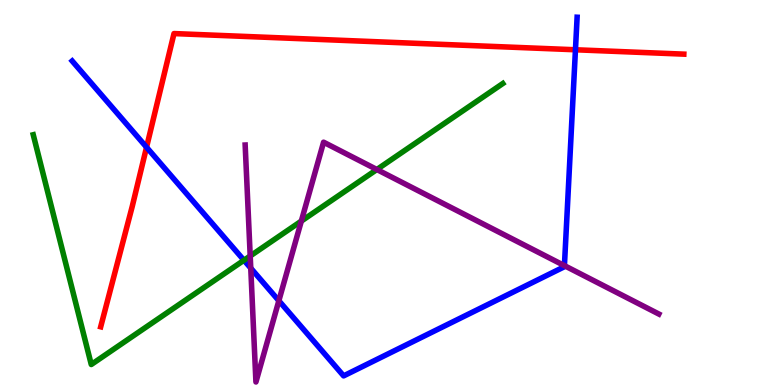[{'lines': ['blue', 'red'], 'intersections': [{'x': 1.89, 'y': 6.18}, {'x': 7.43, 'y': 8.71}]}, {'lines': ['green', 'red'], 'intersections': []}, {'lines': ['purple', 'red'], 'intersections': []}, {'lines': ['blue', 'green'], 'intersections': [{'x': 3.15, 'y': 3.24}]}, {'lines': ['blue', 'purple'], 'intersections': [{'x': 3.24, 'y': 3.04}, {'x': 3.6, 'y': 2.19}, {'x': 7.28, 'y': 3.1}]}, {'lines': ['green', 'purple'], 'intersections': [{'x': 3.23, 'y': 3.35}, {'x': 3.89, 'y': 4.26}, {'x': 4.86, 'y': 5.6}]}]